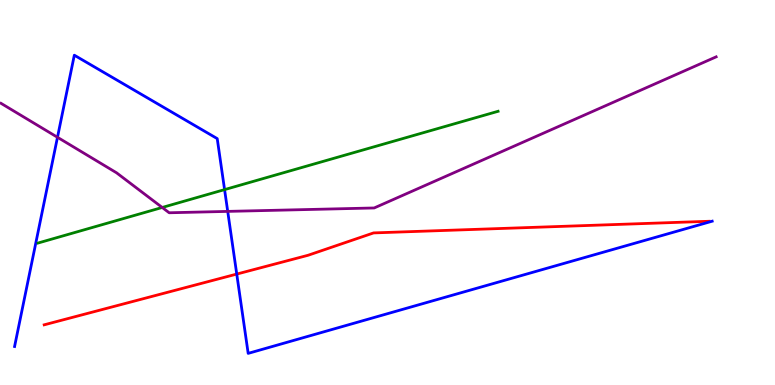[{'lines': ['blue', 'red'], 'intersections': [{'x': 3.05, 'y': 2.88}]}, {'lines': ['green', 'red'], 'intersections': []}, {'lines': ['purple', 'red'], 'intersections': []}, {'lines': ['blue', 'green'], 'intersections': [{'x': 2.9, 'y': 5.07}]}, {'lines': ['blue', 'purple'], 'intersections': [{'x': 0.742, 'y': 6.43}, {'x': 2.94, 'y': 4.51}]}, {'lines': ['green', 'purple'], 'intersections': [{'x': 2.09, 'y': 4.61}]}]